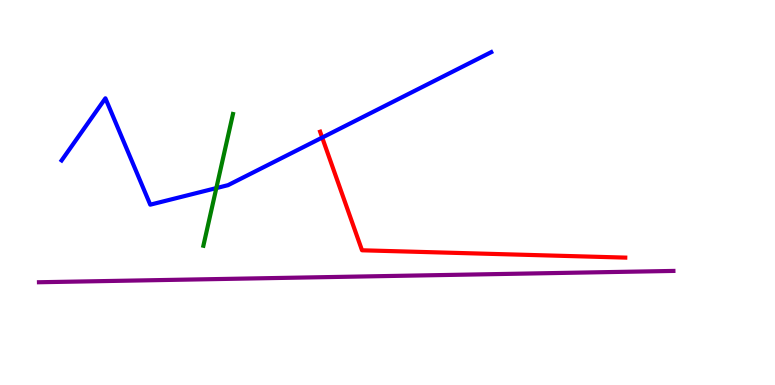[{'lines': ['blue', 'red'], 'intersections': [{'x': 4.16, 'y': 6.43}]}, {'lines': ['green', 'red'], 'intersections': []}, {'lines': ['purple', 'red'], 'intersections': []}, {'lines': ['blue', 'green'], 'intersections': [{'x': 2.79, 'y': 5.11}]}, {'lines': ['blue', 'purple'], 'intersections': []}, {'lines': ['green', 'purple'], 'intersections': []}]